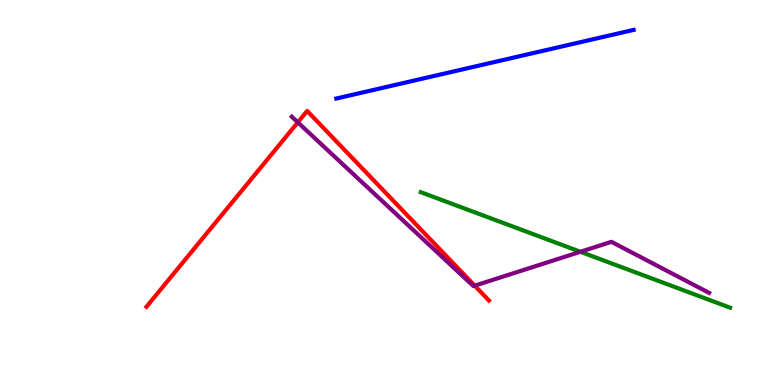[{'lines': ['blue', 'red'], 'intersections': []}, {'lines': ['green', 'red'], 'intersections': []}, {'lines': ['purple', 'red'], 'intersections': [{'x': 3.84, 'y': 6.82}, {'x': 6.13, 'y': 2.58}]}, {'lines': ['blue', 'green'], 'intersections': []}, {'lines': ['blue', 'purple'], 'intersections': []}, {'lines': ['green', 'purple'], 'intersections': [{'x': 7.49, 'y': 3.46}]}]